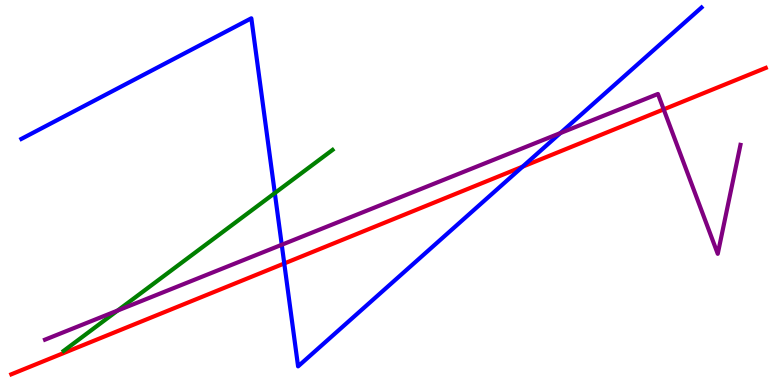[{'lines': ['blue', 'red'], 'intersections': [{'x': 3.67, 'y': 3.16}, {'x': 6.74, 'y': 5.67}]}, {'lines': ['green', 'red'], 'intersections': []}, {'lines': ['purple', 'red'], 'intersections': [{'x': 8.56, 'y': 7.16}]}, {'lines': ['blue', 'green'], 'intersections': [{'x': 3.55, 'y': 4.99}]}, {'lines': ['blue', 'purple'], 'intersections': [{'x': 3.64, 'y': 3.64}, {'x': 7.23, 'y': 6.54}]}, {'lines': ['green', 'purple'], 'intersections': [{'x': 1.52, 'y': 1.93}]}]